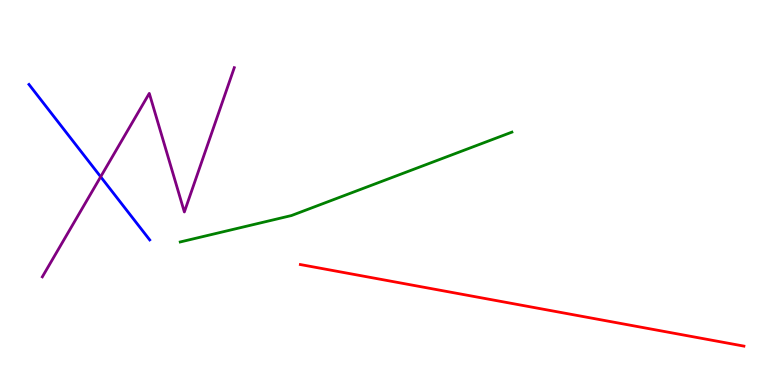[{'lines': ['blue', 'red'], 'intersections': []}, {'lines': ['green', 'red'], 'intersections': []}, {'lines': ['purple', 'red'], 'intersections': []}, {'lines': ['blue', 'green'], 'intersections': []}, {'lines': ['blue', 'purple'], 'intersections': [{'x': 1.3, 'y': 5.41}]}, {'lines': ['green', 'purple'], 'intersections': []}]